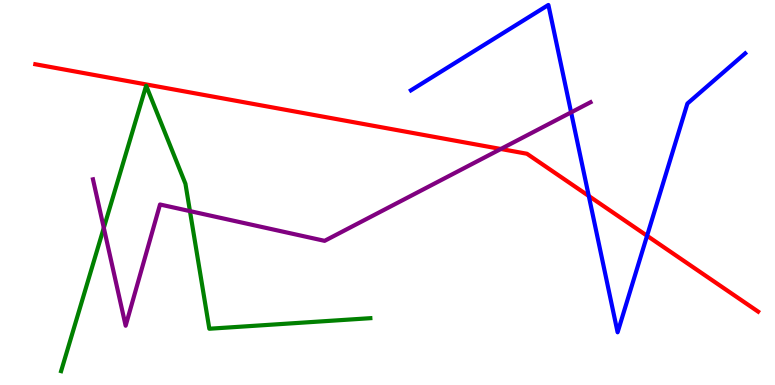[{'lines': ['blue', 'red'], 'intersections': [{'x': 7.6, 'y': 4.91}, {'x': 8.35, 'y': 3.88}]}, {'lines': ['green', 'red'], 'intersections': []}, {'lines': ['purple', 'red'], 'intersections': [{'x': 6.46, 'y': 6.13}]}, {'lines': ['blue', 'green'], 'intersections': []}, {'lines': ['blue', 'purple'], 'intersections': [{'x': 7.37, 'y': 7.08}]}, {'lines': ['green', 'purple'], 'intersections': [{'x': 1.34, 'y': 4.08}, {'x': 2.45, 'y': 4.52}]}]